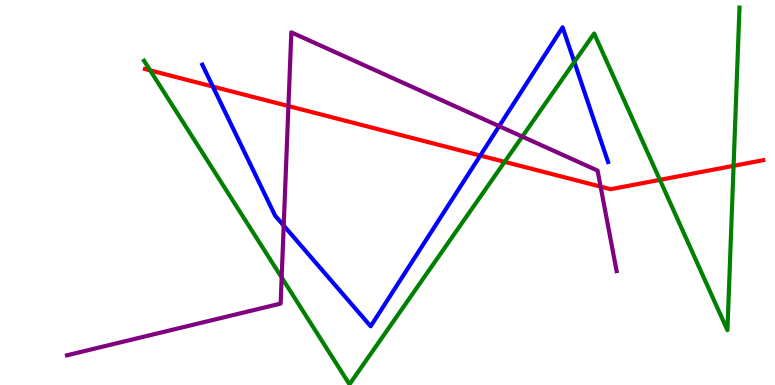[{'lines': ['blue', 'red'], 'intersections': [{'x': 2.75, 'y': 7.75}, {'x': 6.2, 'y': 5.96}]}, {'lines': ['green', 'red'], 'intersections': [{'x': 1.94, 'y': 8.17}, {'x': 6.51, 'y': 5.8}, {'x': 8.51, 'y': 5.33}, {'x': 9.47, 'y': 5.69}]}, {'lines': ['purple', 'red'], 'intersections': [{'x': 3.72, 'y': 7.25}, {'x': 7.75, 'y': 5.15}]}, {'lines': ['blue', 'green'], 'intersections': [{'x': 7.41, 'y': 8.39}]}, {'lines': ['blue', 'purple'], 'intersections': [{'x': 3.66, 'y': 4.14}, {'x': 6.44, 'y': 6.72}]}, {'lines': ['green', 'purple'], 'intersections': [{'x': 3.63, 'y': 2.79}, {'x': 6.74, 'y': 6.45}]}]